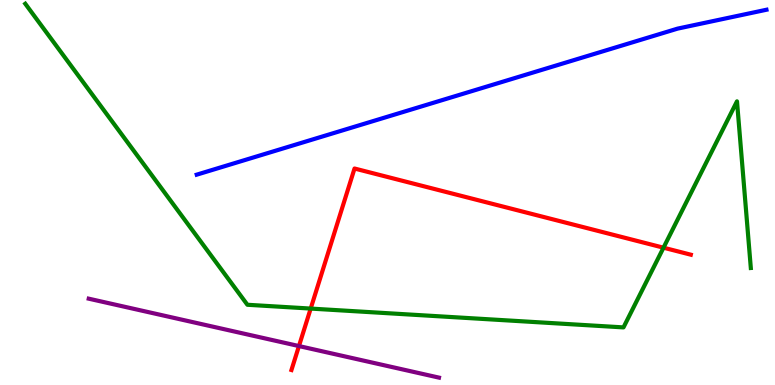[{'lines': ['blue', 'red'], 'intersections': []}, {'lines': ['green', 'red'], 'intersections': [{'x': 4.01, 'y': 1.99}, {'x': 8.56, 'y': 3.57}]}, {'lines': ['purple', 'red'], 'intersections': [{'x': 3.86, 'y': 1.01}]}, {'lines': ['blue', 'green'], 'intersections': []}, {'lines': ['blue', 'purple'], 'intersections': []}, {'lines': ['green', 'purple'], 'intersections': []}]